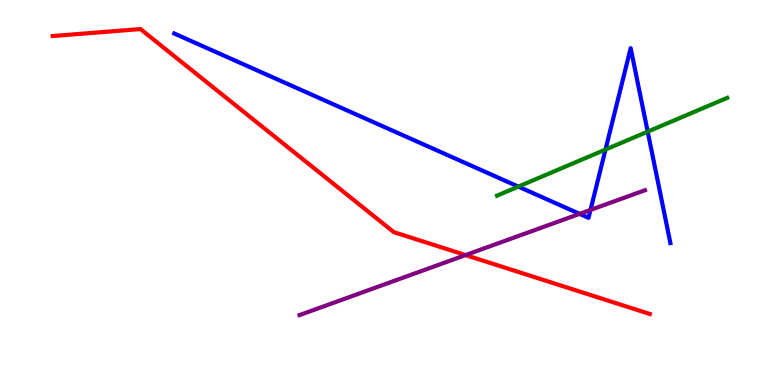[{'lines': ['blue', 'red'], 'intersections': []}, {'lines': ['green', 'red'], 'intersections': []}, {'lines': ['purple', 'red'], 'intersections': [{'x': 6.01, 'y': 3.37}]}, {'lines': ['blue', 'green'], 'intersections': [{'x': 6.69, 'y': 5.15}, {'x': 7.81, 'y': 6.12}, {'x': 8.36, 'y': 6.58}]}, {'lines': ['blue', 'purple'], 'intersections': [{'x': 7.48, 'y': 4.44}, {'x': 7.62, 'y': 4.55}]}, {'lines': ['green', 'purple'], 'intersections': []}]